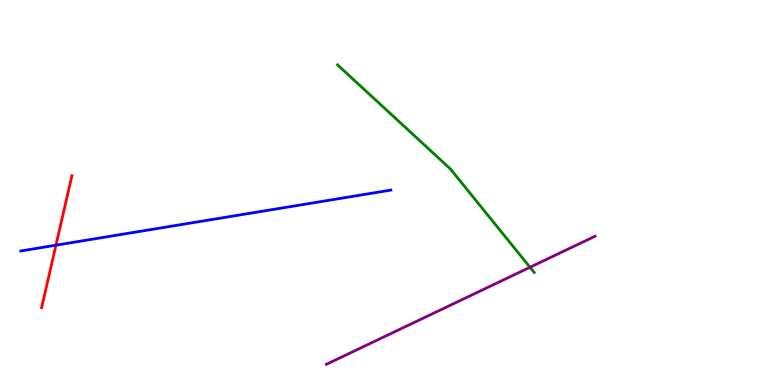[{'lines': ['blue', 'red'], 'intersections': [{'x': 0.722, 'y': 3.63}]}, {'lines': ['green', 'red'], 'intersections': []}, {'lines': ['purple', 'red'], 'intersections': []}, {'lines': ['blue', 'green'], 'intersections': []}, {'lines': ['blue', 'purple'], 'intersections': []}, {'lines': ['green', 'purple'], 'intersections': [{'x': 6.84, 'y': 3.06}]}]